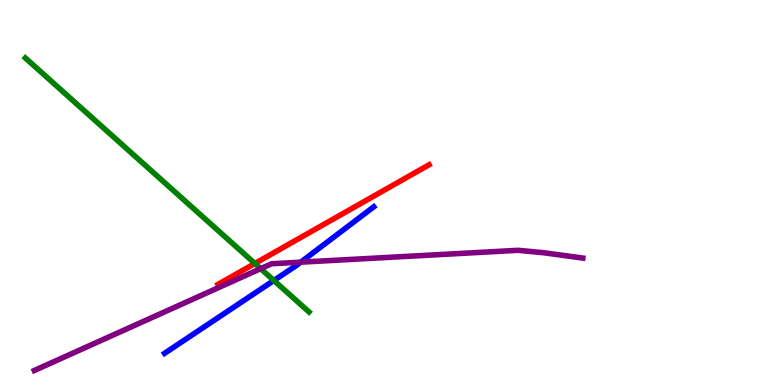[{'lines': ['blue', 'red'], 'intersections': []}, {'lines': ['green', 'red'], 'intersections': [{'x': 3.29, 'y': 3.16}]}, {'lines': ['purple', 'red'], 'intersections': []}, {'lines': ['blue', 'green'], 'intersections': [{'x': 3.53, 'y': 2.71}]}, {'lines': ['blue', 'purple'], 'intersections': [{'x': 3.88, 'y': 3.19}]}, {'lines': ['green', 'purple'], 'intersections': [{'x': 3.36, 'y': 3.02}]}]